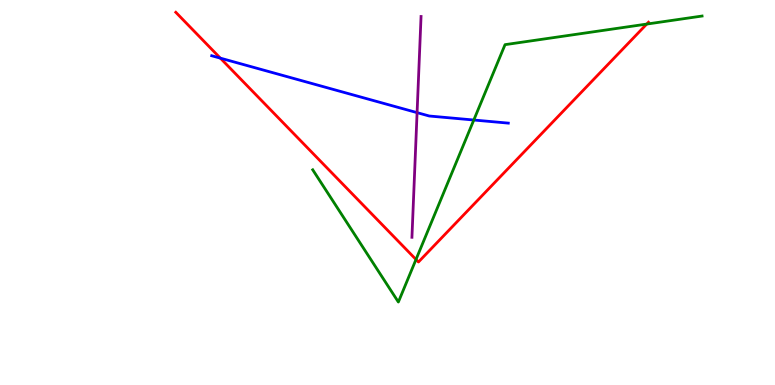[{'lines': ['blue', 'red'], 'intersections': [{'x': 2.84, 'y': 8.49}]}, {'lines': ['green', 'red'], 'intersections': [{'x': 5.37, 'y': 3.26}, {'x': 8.34, 'y': 9.37}]}, {'lines': ['purple', 'red'], 'intersections': []}, {'lines': ['blue', 'green'], 'intersections': [{'x': 6.11, 'y': 6.88}]}, {'lines': ['blue', 'purple'], 'intersections': [{'x': 5.38, 'y': 7.07}]}, {'lines': ['green', 'purple'], 'intersections': []}]